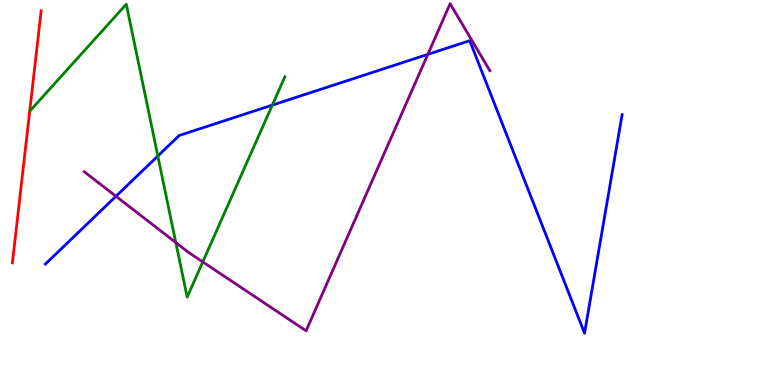[{'lines': ['blue', 'red'], 'intersections': []}, {'lines': ['green', 'red'], 'intersections': []}, {'lines': ['purple', 'red'], 'intersections': []}, {'lines': ['blue', 'green'], 'intersections': [{'x': 2.04, 'y': 5.95}, {'x': 3.51, 'y': 7.27}]}, {'lines': ['blue', 'purple'], 'intersections': [{'x': 1.5, 'y': 4.9}, {'x': 5.52, 'y': 8.59}]}, {'lines': ['green', 'purple'], 'intersections': [{'x': 2.27, 'y': 3.7}, {'x': 2.62, 'y': 3.2}]}]